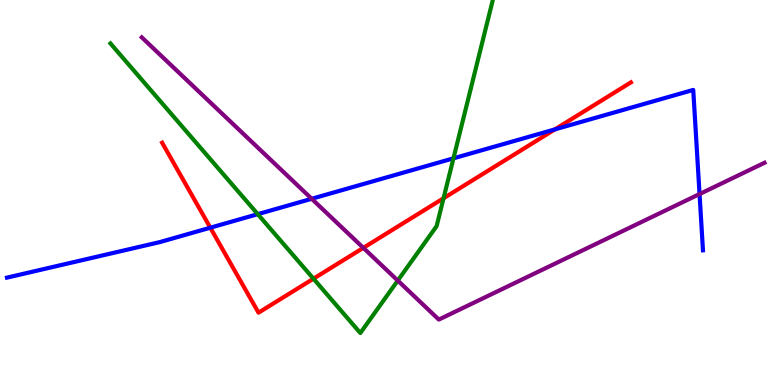[{'lines': ['blue', 'red'], 'intersections': [{'x': 2.71, 'y': 4.09}, {'x': 7.16, 'y': 6.64}]}, {'lines': ['green', 'red'], 'intersections': [{'x': 4.04, 'y': 2.76}, {'x': 5.72, 'y': 4.85}]}, {'lines': ['purple', 'red'], 'intersections': [{'x': 4.69, 'y': 3.56}]}, {'lines': ['blue', 'green'], 'intersections': [{'x': 3.33, 'y': 4.44}, {'x': 5.85, 'y': 5.89}]}, {'lines': ['blue', 'purple'], 'intersections': [{'x': 4.02, 'y': 4.84}, {'x': 9.03, 'y': 4.96}]}, {'lines': ['green', 'purple'], 'intersections': [{'x': 5.13, 'y': 2.71}]}]